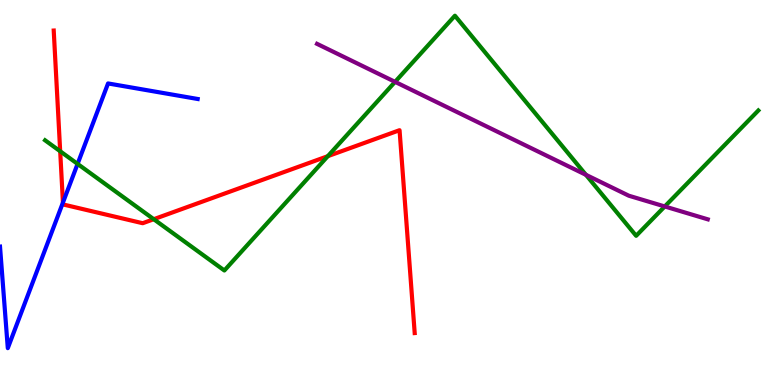[{'lines': ['blue', 'red'], 'intersections': [{'x': 0.812, 'y': 4.74}]}, {'lines': ['green', 'red'], 'intersections': [{'x': 0.777, 'y': 6.07}, {'x': 1.98, 'y': 4.31}, {'x': 4.23, 'y': 5.94}]}, {'lines': ['purple', 'red'], 'intersections': []}, {'lines': ['blue', 'green'], 'intersections': [{'x': 1.0, 'y': 5.74}]}, {'lines': ['blue', 'purple'], 'intersections': []}, {'lines': ['green', 'purple'], 'intersections': [{'x': 5.1, 'y': 7.87}, {'x': 7.56, 'y': 5.46}, {'x': 8.58, 'y': 4.64}]}]